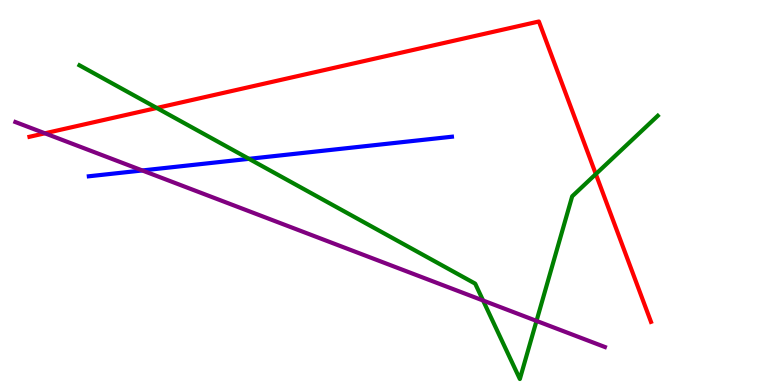[{'lines': ['blue', 'red'], 'intersections': []}, {'lines': ['green', 'red'], 'intersections': [{'x': 2.02, 'y': 7.2}, {'x': 7.69, 'y': 5.48}]}, {'lines': ['purple', 'red'], 'intersections': [{'x': 0.579, 'y': 6.54}]}, {'lines': ['blue', 'green'], 'intersections': [{'x': 3.21, 'y': 5.87}]}, {'lines': ['blue', 'purple'], 'intersections': [{'x': 1.84, 'y': 5.57}]}, {'lines': ['green', 'purple'], 'intersections': [{'x': 6.23, 'y': 2.19}, {'x': 6.92, 'y': 1.66}]}]